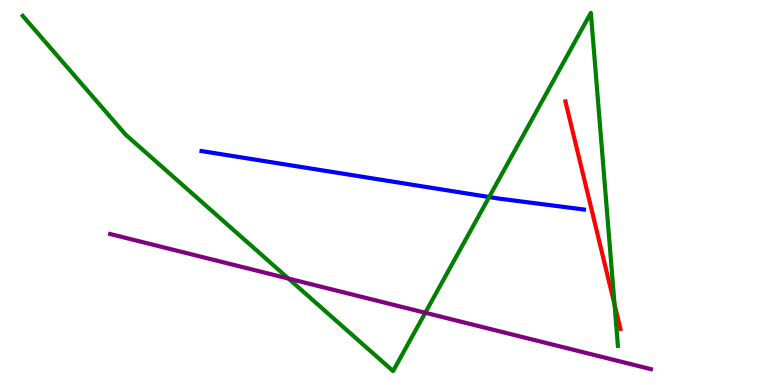[{'lines': ['blue', 'red'], 'intersections': []}, {'lines': ['green', 'red'], 'intersections': [{'x': 7.93, 'y': 2.09}]}, {'lines': ['purple', 'red'], 'intersections': []}, {'lines': ['blue', 'green'], 'intersections': [{'x': 6.31, 'y': 4.88}]}, {'lines': ['blue', 'purple'], 'intersections': []}, {'lines': ['green', 'purple'], 'intersections': [{'x': 3.72, 'y': 2.76}, {'x': 5.49, 'y': 1.88}]}]